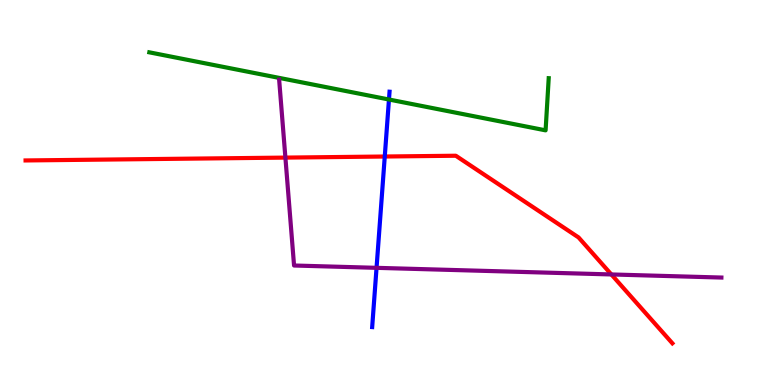[{'lines': ['blue', 'red'], 'intersections': [{'x': 4.96, 'y': 5.93}]}, {'lines': ['green', 'red'], 'intersections': []}, {'lines': ['purple', 'red'], 'intersections': [{'x': 3.68, 'y': 5.91}, {'x': 7.89, 'y': 2.87}]}, {'lines': ['blue', 'green'], 'intersections': [{'x': 5.02, 'y': 7.42}]}, {'lines': ['blue', 'purple'], 'intersections': [{'x': 4.86, 'y': 3.04}]}, {'lines': ['green', 'purple'], 'intersections': []}]